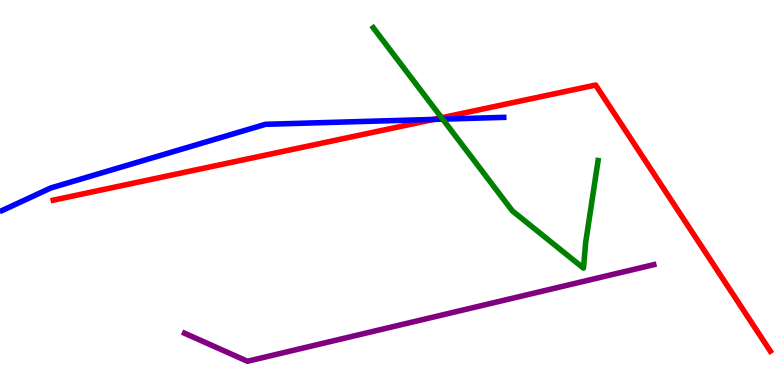[{'lines': ['blue', 'red'], 'intersections': [{'x': 5.6, 'y': 6.9}]}, {'lines': ['green', 'red'], 'intersections': [{'x': 5.7, 'y': 6.94}]}, {'lines': ['purple', 'red'], 'intersections': []}, {'lines': ['blue', 'green'], 'intersections': [{'x': 5.71, 'y': 6.91}]}, {'lines': ['blue', 'purple'], 'intersections': []}, {'lines': ['green', 'purple'], 'intersections': []}]